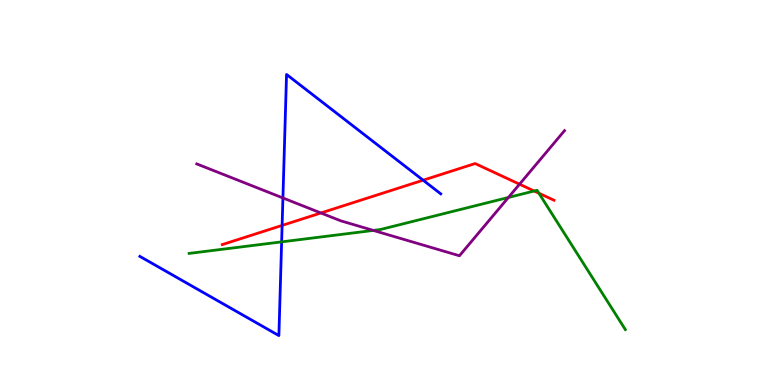[{'lines': ['blue', 'red'], 'intersections': [{'x': 3.64, 'y': 4.15}, {'x': 5.46, 'y': 5.32}]}, {'lines': ['green', 'red'], 'intersections': [{'x': 6.89, 'y': 5.04}, {'x': 6.95, 'y': 4.98}]}, {'lines': ['purple', 'red'], 'intersections': [{'x': 4.14, 'y': 4.47}, {'x': 6.7, 'y': 5.22}]}, {'lines': ['blue', 'green'], 'intersections': [{'x': 3.63, 'y': 3.72}]}, {'lines': ['blue', 'purple'], 'intersections': [{'x': 3.65, 'y': 4.86}]}, {'lines': ['green', 'purple'], 'intersections': [{'x': 4.82, 'y': 4.02}, {'x': 6.56, 'y': 4.87}]}]